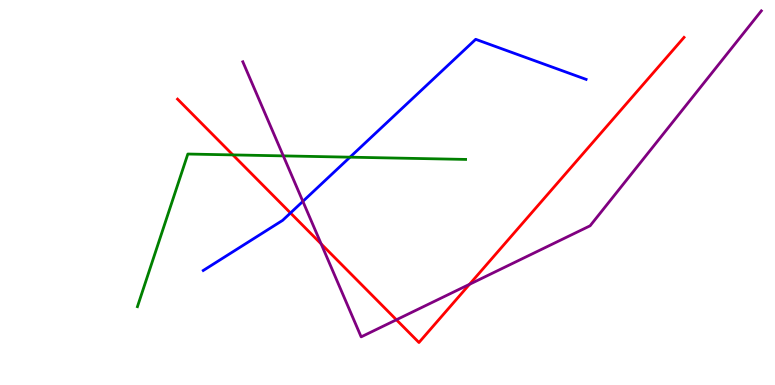[{'lines': ['blue', 'red'], 'intersections': [{'x': 3.75, 'y': 4.47}]}, {'lines': ['green', 'red'], 'intersections': [{'x': 3.0, 'y': 5.98}]}, {'lines': ['purple', 'red'], 'intersections': [{'x': 4.14, 'y': 3.66}, {'x': 5.11, 'y': 1.69}, {'x': 6.06, 'y': 2.62}]}, {'lines': ['blue', 'green'], 'intersections': [{'x': 4.52, 'y': 5.92}]}, {'lines': ['blue', 'purple'], 'intersections': [{'x': 3.91, 'y': 4.77}]}, {'lines': ['green', 'purple'], 'intersections': [{'x': 3.66, 'y': 5.95}]}]